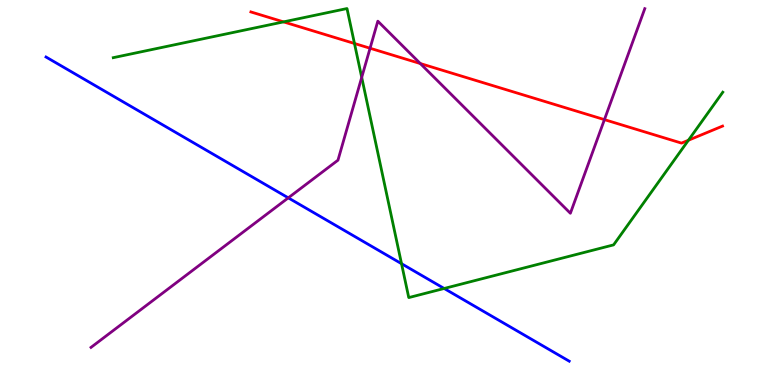[{'lines': ['blue', 'red'], 'intersections': []}, {'lines': ['green', 'red'], 'intersections': [{'x': 3.66, 'y': 9.43}, {'x': 4.57, 'y': 8.87}, {'x': 8.88, 'y': 6.36}]}, {'lines': ['purple', 'red'], 'intersections': [{'x': 4.78, 'y': 8.75}, {'x': 5.42, 'y': 8.35}, {'x': 7.8, 'y': 6.89}]}, {'lines': ['blue', 'green'], 'intersections': [{'x': 5.18, 'y': 3.15}, {'x': 5.73, 'y': 2.51}]}, {'lines': ['blue', 'purple'], 'intersections': [{'x': 3.72, 'y': 4.86}]}, {'lines': ['green', 'purple'], 'intersections': [{'x': 4.67, 'y': 7.99}]}]